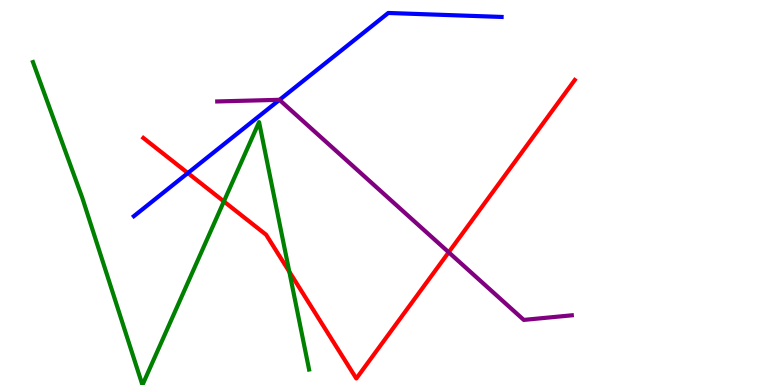[{'lines': ['blue', 'red'], 'intersections': [{'x': 2.42, 'y': 5.51}]}, {'lines': ['green', 'red'], 'intersections': [{'x': 2.89, 'y': 4.77}, {'x': 3.73, 'y': 2.94}]}, {'lines': ['purple', 'red'], 'intersections': [{'x': 5.79, 'y': 3.45}]}, {'lines': ['blue', 'green'], 'intersections': []}, {'lines': ['blue', 'purple'], 'intersections': [{'x': 3.61, 'y': 7.41}]}, {'lines': ['green', 'purple'], 'intersections': []}]